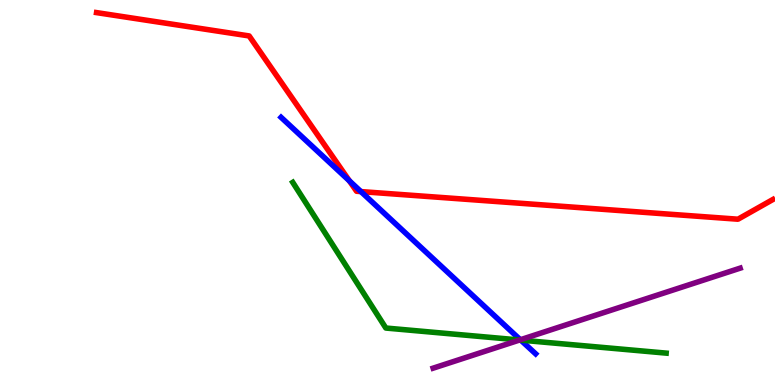[{'lines': ['blue', 'red'], 'intersections': [{'x': 4.51, 'y': 5.3}, {'x': 4.66, 'y': 5.02}]}, {'lines': ['green', 'red'], 'intersections': []}, {'lines': ['purple', 'red'], 'intersections': []}, {'lines': ['blue', 'green'], 'intersections': [{'x': 6.72, 'y': 1.17}]}, {'lines': ['blue', 'purple'], 'intersections': [{'x': 6.71, 'y': 1.18}]}, {'lines': ['green', 'purple'], 'intersections': [{'x': 6.7, 'y': 1.17}]}]